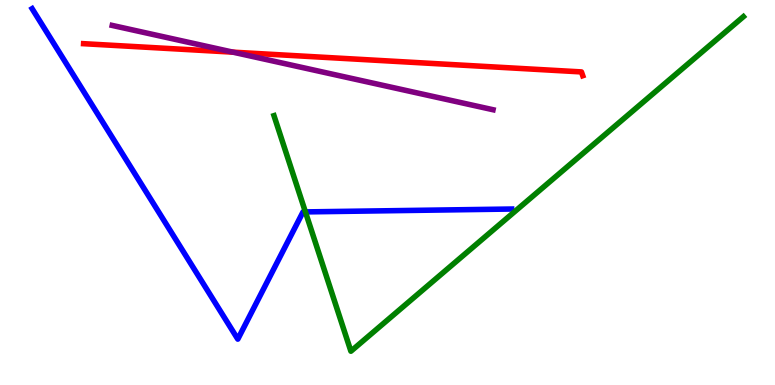[{'lines': ['blue', 'red'], 'intersections': []}, {'lines': ['green', 'red'], 'intersections': []}, {'lines': ['purple', 'red'], 'intersections': [{'x': 3.01, 'y': 8.65}]}, {'lines': ['blue', 'green'], 'intersections': [{'x': 3.94, 'y': 4.5}]}, {'lines': ['blue', 'purple'], 'intersections': []}, {'lines': ['green', 'purple'], 'intersections': []}]